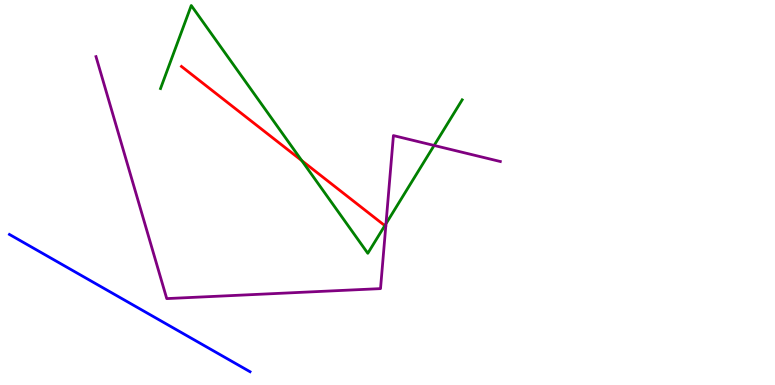[{'lines': ['blue', 'red'], 'intersections': []}, {'lines': ['green', 'red'], 'intersections': [{'x': 3.89, 'y': 5.83}, {'x': 4.97, 'y': 4.14}]}, {'lines': ['purple', 'red'], 'intersections': []}, {'lines': ['blue', 'green'], 'intersections': []}, {'lines': ['blue', 'purple'], 'intersections': []}, {'lines': ['green', 'purple'], 'intersections': [{'x': 4.98, 'y': 4.19}, {'x': 5.6, 'y': 6.22}]}]